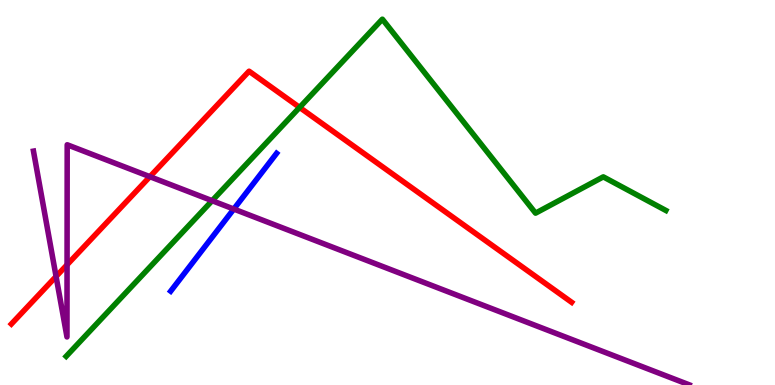[{'lines': ['blue', 'red'], 'intersections': []}, {'lines': ['green', 'red'], 'intersections': [{'x': 3.87, 'y': 7.21}]}, {'lines': ['purple', 'red'], 'intersections': [{'x': 0.723, 'y': 2.82}, {'x': 0.865, 'y': 3.12}, {'x': 1.93, 'y': 5.41}]}, {'lines': ['blue', 'green'], 'intersections': []}, {'lines': ['blue', 'purple'], 'intersections': [{'x': 3.02, 'y': 4.57}]}, {'lines': ['green', 'purple'], 'intersections': [{'x': 2.74, 'y': 4.79}]}]